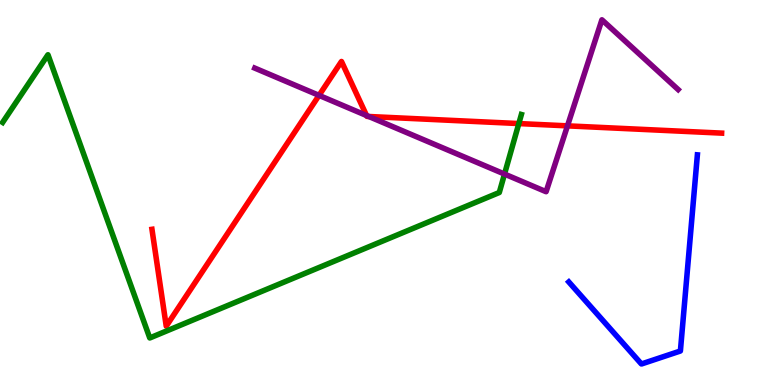[{'lines': ['blue', 'red'], 'intersections': []}, {'lines': ['green', 'red'], 'intersections': [{'x': 6.69, 'y': 6.79}]}, {'lines': ['purple', 'red'], 'intersections': [{'x': 4.12, 'y': 7.52}, {'x': 4.73, 'y': 7.0}, {'x': 4.76, 'y': 6.97}, {'x': 7.32, 'y': 6.73}]}, {'lines': ['blue', 'green'], 'intersections': []}, {'lines': ['blue', 'purple'], 'intersections': []}, {'lines': ['green', 'purple'], 'intersections': [{'x': 6.51, 'y': 5.48}]}]